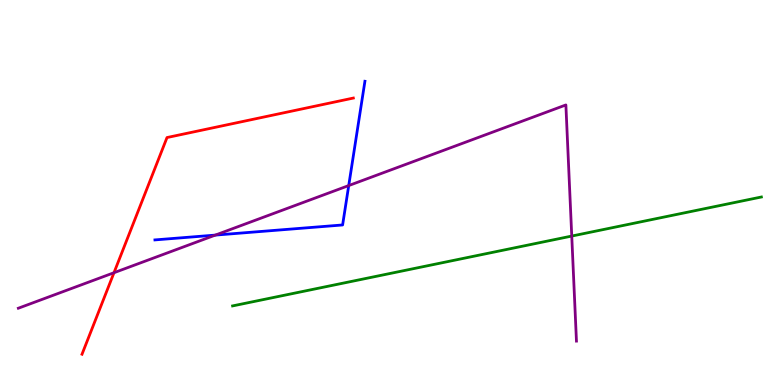[{'lines': ['blue', 'red'], 'intersections': []}, {'lines': ['green', 'red'], 'intersections': []}, {'lines': ['purple', 'red'], 'intersections': [{'x': 1.47, 'y': 2.92}]}, {'lines': ['blue', 'green'], 'intersections': []}, {'lines': ['blue', 'purple'], 'intersections': [{'x': 2.78, 'y': 3.89}, {'x': 4.5, 'y': 5.18}]}, {'lines': ['green', 'purple'], 'intersections': [{'x': 7.38, 'y': 3.87}]}]